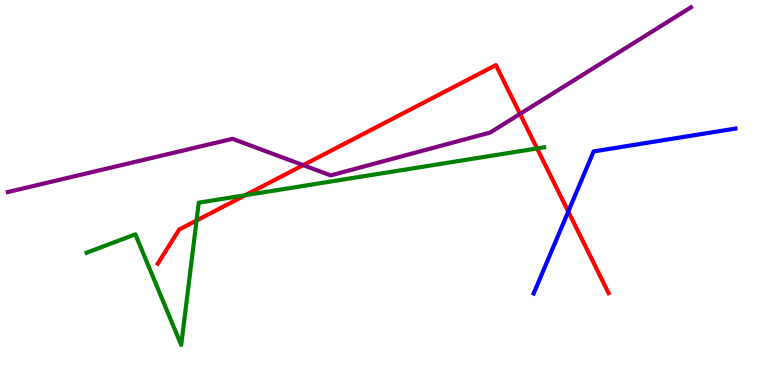[{'lines': ['blue', 'red'], 'intersections': [{'x': 7.33, 'y': 4.51}]}, {'lines': ['green', 'red'], 'intersections': [{'x': 2.54, 'y': 4.27}, {'x': 3.17, 'y': 4.93}, {'x': 6.93, 'y': 6.14}]}, {'lines': ['purple', 'red'], 'intersections': [{'x': 3.91, 'y': 5.71}, {'x': 6.71, 'y': 7.04}]}, {'lines': ['blue', 'green'], 'intersections': []}, {'lines': ['blue', 'purple'], 'intersections': []}, {'lines': ['green', 'purple'], 'intersections': []}]